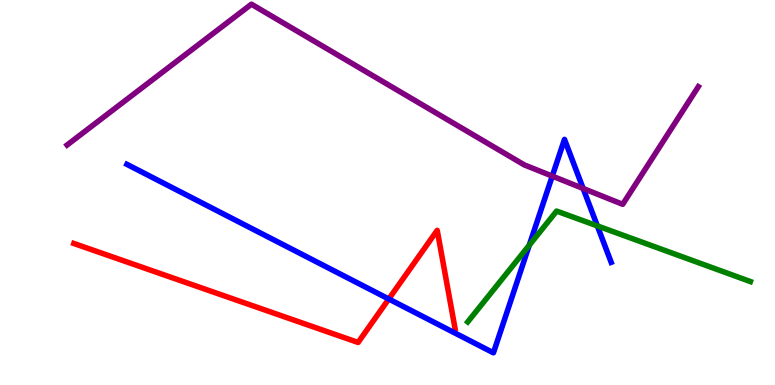[{'lines': ['blue', 'red'], 'intersections': [{'x': 5.02, 'y': 2.23}]}, {'lines': ['green', 'red'], 'intersections': []}, {'lines': ['purple', 'red'], 'intersections': []}, {'lines': ['blue', 'green'], 'intersections': [{'x': 6.83, 'y': 3.63}, {'x': 7.71, 'y': 4.13}]}, {'lines': ['blue', 'purple'], 'intersections': [{'x': 7.13, 'y': 5.43}, {'x': 7.52, 'y': 5.1}]}, {'lines': ['green', 'purple'], 'intersections': []}]